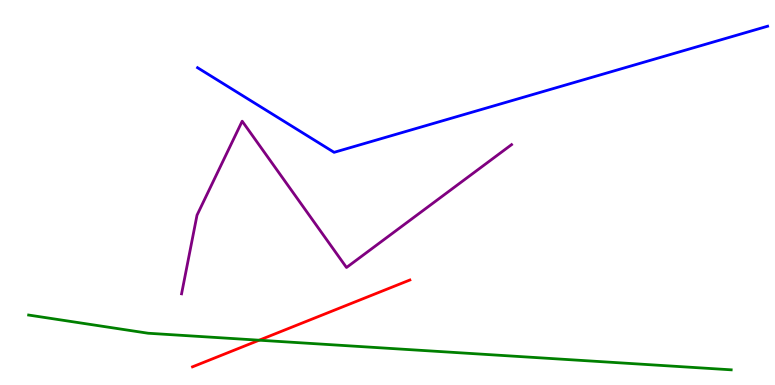[{'lines': ['blue', 'red'], 'intersections': []}, {'lines': ['green', 'red'], 'intersections': [{'x': 3.34, 'y': 1.16}]}, {'lines': ['purple', 'red'], 'intersections': []}, {'lines': ['blue', 'green'], 'intersections': []}, {'lines': ['blue', 'purple'], 'intersections': []}, {'lines': ['green', 'purple'], 'intersections': []}]